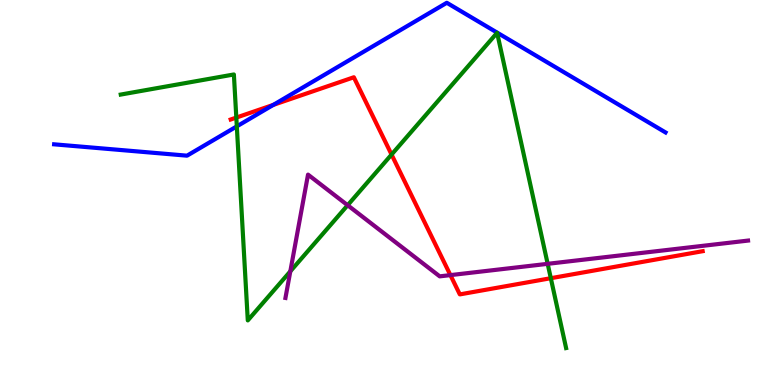[{'lines': ['blue', 'red'], 'intersections': [{'x': 3.53, 'y': 7.28}]}, {'lines': ['green', 'red'], 'intersections': [{'x': 3.05, 'y': 6.95}, {'x': 5.05, 'y': 5.99}, {'x': 7.11, 'y': 2.77}]}, {'lines': ['purple', 'red'], 'intersections': [{'x': 5.81, 'y': 2.85}]}, {'lines': ['blue', 'green'], 'intersections': [{'x': 3.06, 'y': 6.72}]}, {'lines': ['blue', 'purple'], 'intersections': []}, {'lines': ['green', 'purple'], 'intersections': [{'x': 3.75, 'y': 2.95}, {'x': 4.49, 'y': 4.67}, {'x': 7.07, 'y': 3.15}]}]